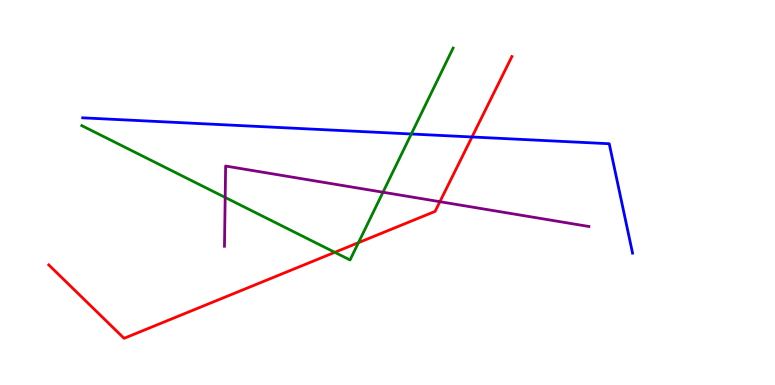[{'lines': ['blue', 'red'], 'intersections': [{'x': 6.09, 'y': 6.44}]}, {'lines': ['green', 'red'], 'intersections': [{'x': 4.32, 'y': 3.45}, {'x': 4.63, 'y': 3.7}]}, {'lines': ['purple', 'red'], 'intersections': [{'x': 5.68, 'y': 4.76}]}, {'lines': ['blue', 'green'], 'intersections': [{'x': 5.31, 'y': 6.52}]}, {'lines': ['blue', 'purple'], 'intersections': []}, {'lines': ['green', 'purple'], 'intersections': [{'x': 2.91, 'y': 4.87}, {'x': 4.94, 'y': 5.01}]}]